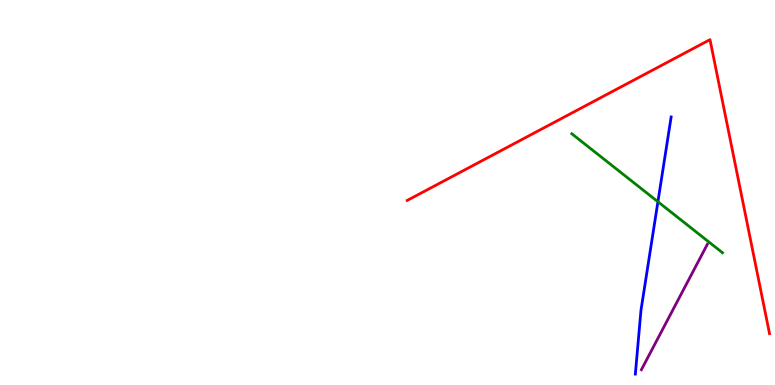[{'lines': ['blue', 'red'], 'intersections': []}, {'lines': ['green', 'red'], 'intersections': []}, {'lines': ['purple', 'red'], 'intersections': []}, {'lines': ['blue', 'green'], 'intersections': [{'x': 8.49, 'y': 4.76}]}, {'lines': ['blue', 'purple'], 'intersections': []}, {'lines': ['green', 'purple'], 'intersections': []}]